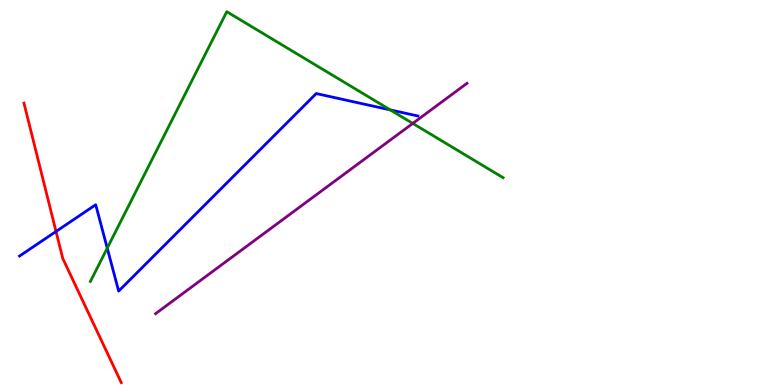[{'lines': ['blue', 'red'], 'intersections': [{'x': 0.723, 'y': 3.99}]}, {'lines': ['green', 'red'], 'intersections': []}, {'lines': ['purple', 'red'], 'intersections': []}, {'lines': ['blue', 'green'], 'intersections': [{'x': 1.38, 'y': 3.56}, {'x': 5.04, 'y': 7.15}]}, {'lines': ['blue', 'purple'], 'intersections': []}, {'lines': ['green', 'purple'], 'intersections': [{'x': 5.33, 'y': 6.79}]}]